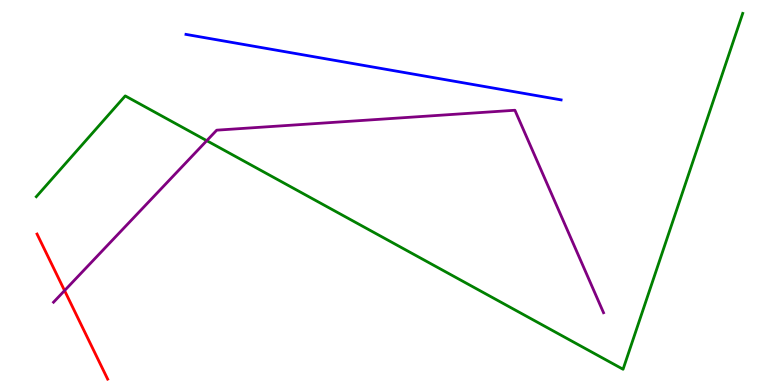[{'lines': ['blue', 'red'], 'intersections': []}, {'lines': ['green', 'red'], 'intersections': []}, {'lines': ['purple', 'red'], 'intersections': [{'x': 0.833, 'y': 2.45}]}, {'lines': ['blue', 'green'], 'intersections': []}, {'lines': ['blue', 'purple'], 'intersections': []}, {'lines': ['green', 'purple'], 'intersections': [{'x': 2.67, 'y': 6.35}]}]